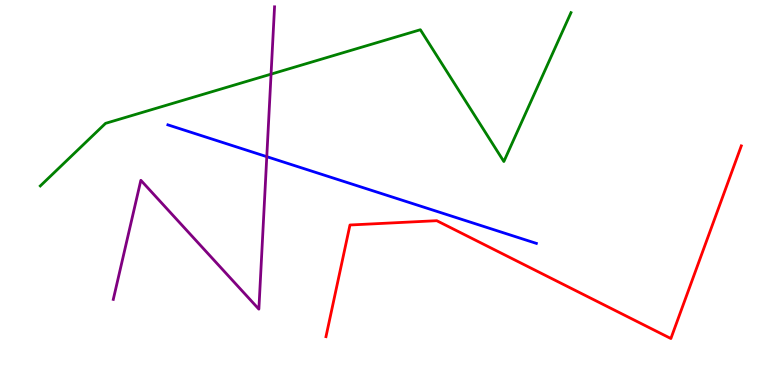[{'lines': ['blue', 'red'], 'intersections': []}, {'lines': ['green', 'red'], 'intersections': []}, {'lines': ['purple', 'red'], 'intersections': []}, {'lines': ['blue', 'green'], 'intersections': []}, {'lines': ['blue', 'purple'], 'intersections': [{'x': 3.44, 'y': 5.93}]}, {'lines': ['green', 'purple'], 'intersections': [{'x': 3.5, 'y': 8.07}]}]